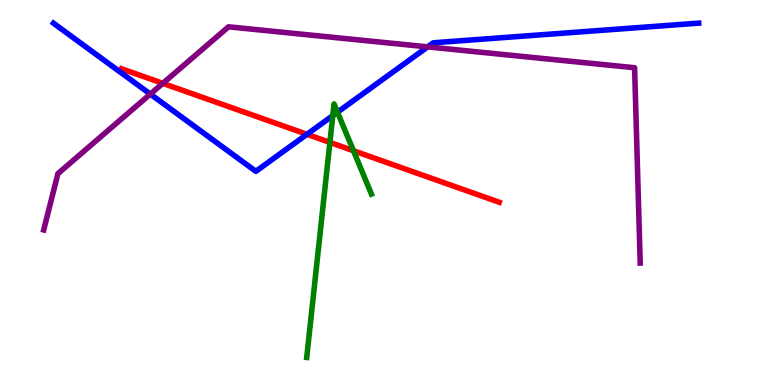[{'lines': ['blue', 'red'], 'intersections': [{'x': 3.96, 'y': 6.51}]}, {'lines': ['green', 'red'], 'intersections': [{'x': 4.26, 'y': 6.3}, {'x': 4.56, 'y': 6.09}]}, {'lines': ['purple', 'red'], 'intersections': [{'x': 2.1, 'y': 7.84}]}, {'lines': ['blue', 'green'], 'intersections': [{'x': 4.29, 'y': 7.0}, {'x': 4.35, 'y': 7.09}]}, {'lines': ['blue', 'purple'], 'intersections': [{'x': 1.94, 'y': 7.56}, {'x': 5.52, 'y': 8.78}]}, {'lines': ['green', 'purple'], 'intersections': []}]